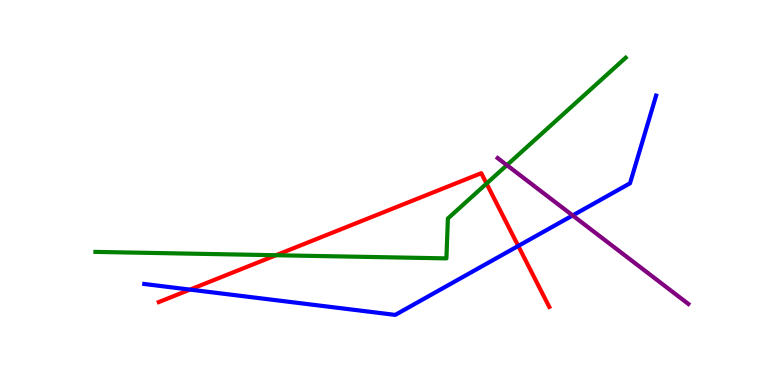[{'lines': ['blue', 'red'], 'intersections': [{'x': 2.45, 'y': 2.48}, {'x': 6.69, 'y': 3.61}]}, {'lines': ['green', 'red'], 'intersections': [{'x': 3.56, 'y': 3.37}, {'x': 6.28, 'y': 5.23}]}, {'lines': ['purple', 'red'], 'intersections': []}, {'lines': ['blue', 'green'], 'intersections': []}, {'lines': ['blue', 'purple'], 'intersections': [{'x': 7.39, 'y': 4.4}]}, {'lines': ['green', 'purple'], 'intersections': [{'x': 6.54, 'y': 5.71}]}]